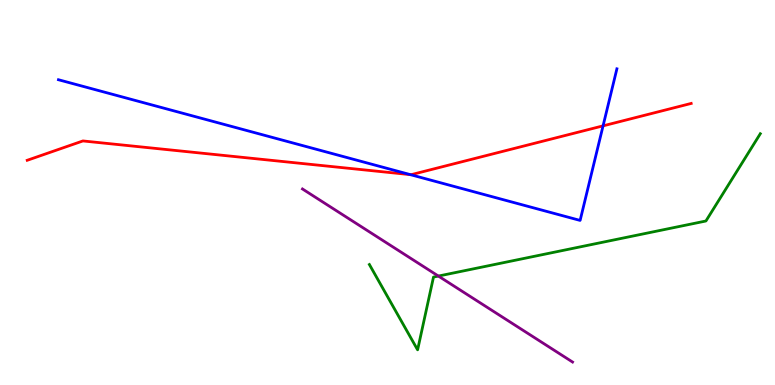[{'lines': ['blue', 'red'], 'intersections': [{'x': 5.3, 'y': 5.46}, {'x': 7.78, 'y': 6.73}]}, {'lines': ['green', 'red'], 'intersections': []}, {'lines': ['purple', 'red'], 'intersections': []}, {'lines': ['blue', 'green'], 'intersections': []}, {'lines': ['blue', 'purple'], 'intersections': []}, {'lines': ['green', 'purple'], 'intersections': [{'x': 5.66, 'y': 2.83}]}]